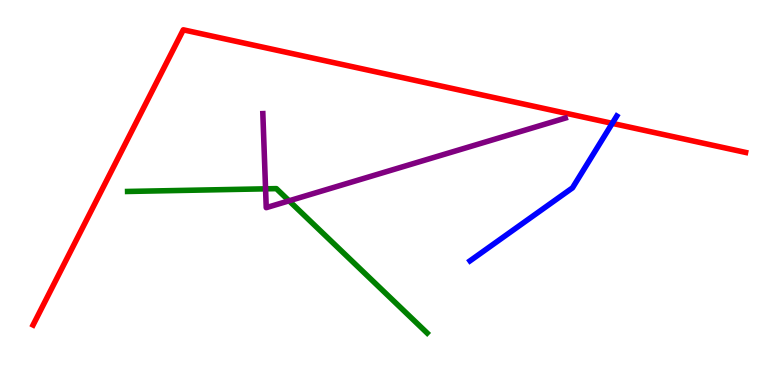[{'lines': ['blue', 'red'], 'intersections': [{'x': 7.9, 'y': 6.8}]}, {'lines': ['green', 'red'], 'intersections': []}, {'lines': ['purple', 'red'], 'intersections': []}, {'lines': ['blue', 'green'], 'intersections': []}, {'lines': ['blue', 'purple'], 'intersections': []}, {'lines': ['green', 'purple'], 'intersections': [{'x': 3.43, 'y': 5.1}, {'x': 3.73, 'y': 4.78}]}]